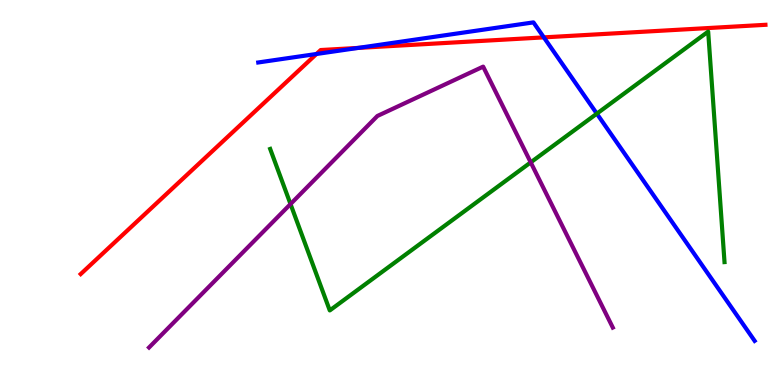[{'lines': ['blue', 'red'], 'intersections': [{'x': 4.08, 'y': 8.6}, {'x': 4.62, 'y': 8.76}, {'x': 7.02, 'y': 9.03}]}, {'lines': ['green', 'red'], 'intersections': []}, {'lines': ['purple', 'red'], 'intersections': []}, {'lines': ['blue', 'green'], 'intersections': [{'x': 7.7, 'y': 7.05}]}, {'lines': ['blue', 'purple'], 'intersections': []}, {'lines': ['green', 'purple'], 'intersections': [{'x': 3.75, 'y': 4.7}, {'x': 6.85, 'y': 5.78}]}]